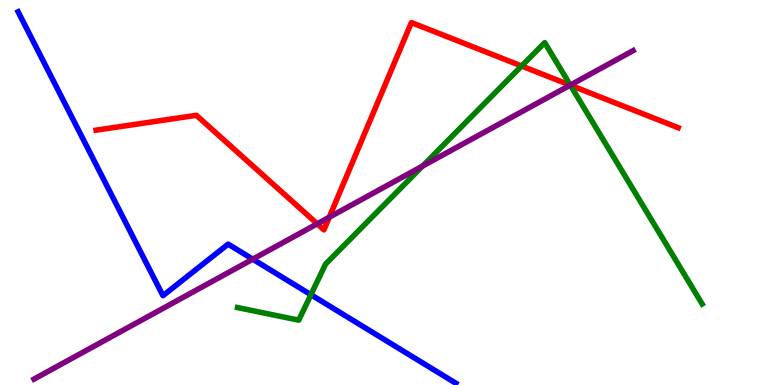[{'lines': ['blue', 'red'], 'intersections': []}, {'lines': ['green', 'red'], 'intersections': [{'x': 6.73, 'y': 8.29}, {'x': 7.36, 'y': 7.79}]}, {'lines': ['purple', 'red'], 'intersections': [{'x': 4.09, 'y': 4.19}, {'x': 4.25, 'y': 4.36}, {'x': 7.36, 'y': 7.79}]}, {'lines': ['blue', 'green'], 'intersections': [{'x': 4.01, 'y': 2.35}]}, {'lines': ['blue', 'purple'], 'intersections': [{'x': 3.26, 'y': 3.27}]}, {'lines': ['green', 'purple'], 'intersections': [{'x': 5.45, 'y': 5.69}, {'x': 7.36, 'y': 7.79}]}]